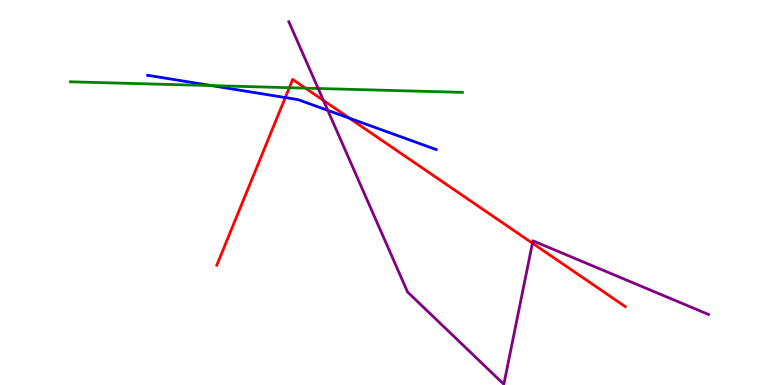[{'lines': ['blue', 'red'], 'intersections': [{'x': 3.68, 'y': 7.47}, {'x': 4.51, 'y': 6.93}]}, {'lines': ['green', 'red'], 'intersections': [{'x': 3.73, 'y': 7.72}, {'x': 3.94, 'y': 7.71}]}, {'lines': ['purple', 'red'], 'intersections': [{'x': 4.17, 'y': 7.39}, {'x': 6.87, 'y': 3.68}]}, {'lines': ['blue', 'green'], 'intersections': [{'x': 2.73, 'y': 7.78}]}, {'lines': ['blue', 'purple'], 'intersections': [{'x': 4.23, 'y': 7.13}]}, {'lines': ['green', 'purple'], 'intersections': [{'x': 4.11, 'y': 7.7}]}]